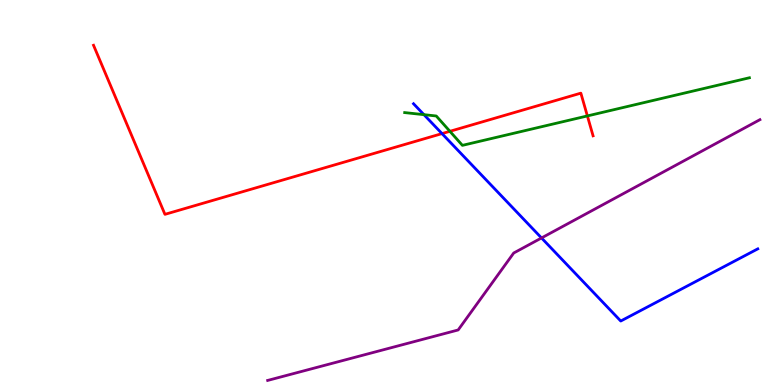[{'lines': ['blue', 'red'], 'intersections': [{'x': 5.7, 'y': 6.53}]}, {'lines': ['green', 'red'], 'intersections': [{'x': 5.81, 'y': 6.59}, {'x': 7.58, 'y': 6.99}]}, {'lines': ['purple', 'red'], 'intersections': []}, {'lines': ['blue', 'green'], 'intersections': [{'x': 5.47, 'y': 7.02}]}, {'lines': ['blue', 'purple'], 'intersections': [{'x': 6.99, 'y': 3.82}]}, {'lines': ['green', 'purple'], 'intersections': []}]